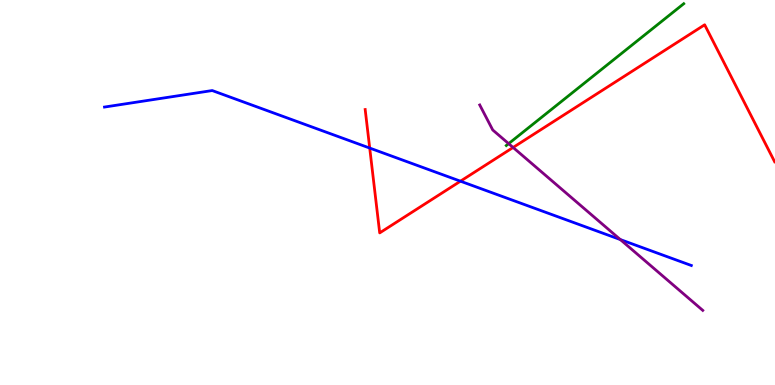[{'lines': ['blue', 'red'], 'intersections': [{'x': 4.77, 'y': 6.15}, {'x': 5.94, 'y': 5.29}]}, {'lines': ['green', 'red'], 'intersections': []}, {'lines': ['purple', 'red'], 'intersections': [{'x': 6.62, 'y': 6.17}]}, {'lines': ['blue', 'green'], 'intersections': []}, {'lines': ['blue', 'purple'], 'intersections': [{'x': 8.0, 'y': 3.78}]}, {'lines': ['green', 'purple'], 'intersections': [{'x': 6.56, 'y': 6.27}]}]